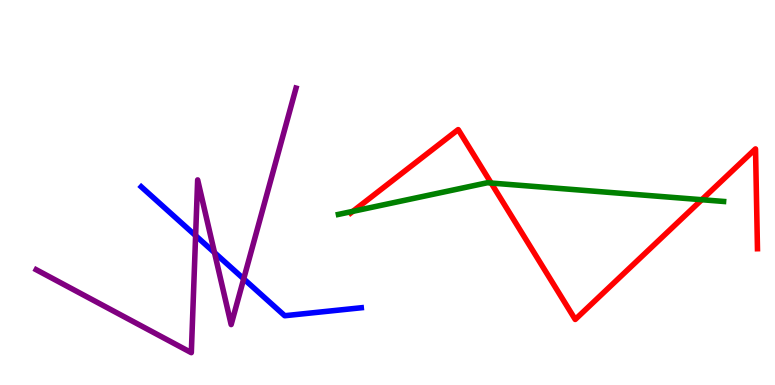[{'lines': ['blue', 'red'], 'intersections': []}, {'lines': ['green', 'red'], 'intersections': [{'x': 4.55, 'y': 4.51}, {'x': 6.34, 'y': 5.25}, {'x': 9.06, 'y': 4.81}]}, {'lines': ['purple', 'red'], 'intersections': []}, {'lines': ['blue', 'green'], 'intersections': []}, {'lines': ['blue', 'purple'], 'intersections': [{'x': 2.52, 'y': 3.88}, {'x': 2.77, 'y': 3.44}, {'x': 3.14, 'y': 2.76}]}, {'lines': ['green', 'purple'], 'intersections': []}]